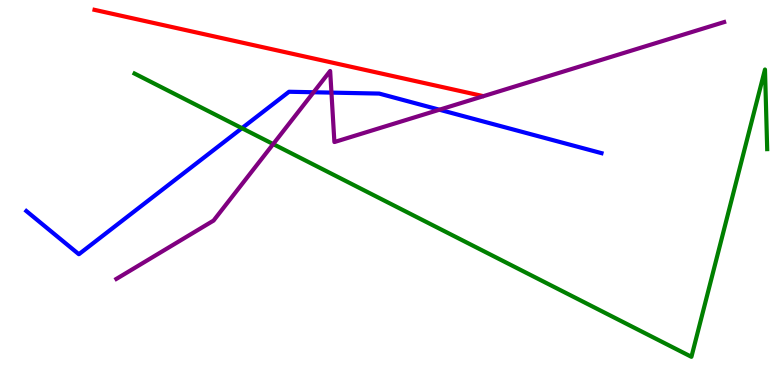[{'lines': ['blue', 'red'], 'intersections': []}, {'lines': ['green', 'red'], 'intersections': []}, {'lines': ['purple', 'red'], 'intersections': []}, {'lines': ['blue', 'green'], 'intersections': [{'x': 3.12, 'y': 6.67}]}, {'lines': ['blue', 'purple'], 'intersections': [{'x': 4.05, 'y': 7.6}, {'x': 4.28, 'y': 7.59}, {'x': 5.67, 'y': 7.15}]}, {'lines': ['green', 'purple'], 'intersections': [{'x': 3.52, 'y': 6.26}]}]